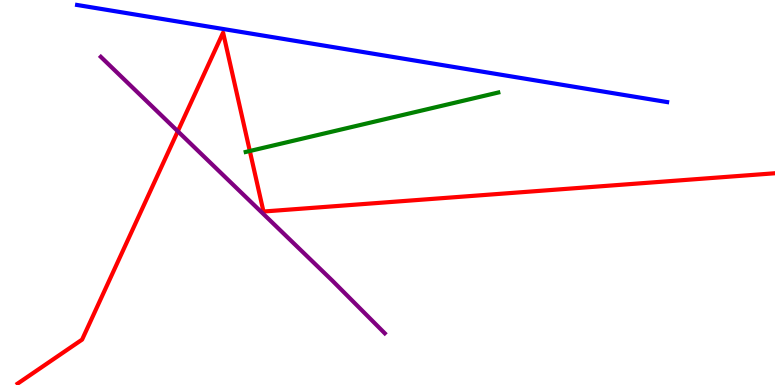[{'lines': ['blue', 'red'], 'intersections': []}, {'lines': ['green', 'red'], 'intersections': [{'x': 3.22, 'y': 6.08}]}, {'lines': ['purple', 'red'], 'intersections': [{'x': 2.29, 'y': 6.59}]}, {'lines': ['blue', 'green'], 'intersections': []}, {'lines': ['blue', 'purple'], 'intersections': []}, {'lines': ['green', 'purple'], 'intersections': []}]